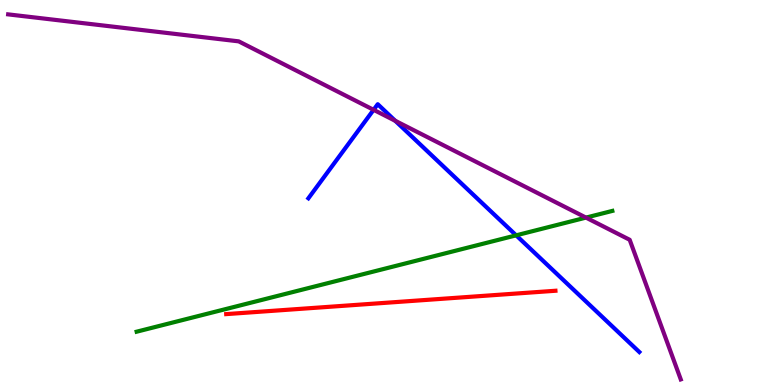[{'lines': ['blue', 'red'], 'intersections': []}, {'lines': ['green', 'red'], 'intersections': []}, {'lines': ['purple', 'red'], 'intersections': []}, {'lines': ['blue', 'green'], 'intersections': [{'x': 6.66, 'y': 3.89}]}, {'lines': ['blue', 'purple'], 'intersections': [{'x': 4.82, 'y': 7.15}, {'x': 5.1, 'y': 6.86}]}, {'lines': ['green', 'purple'], 'intersections': [{'x': 7.56, 'y': 4.35}]}]